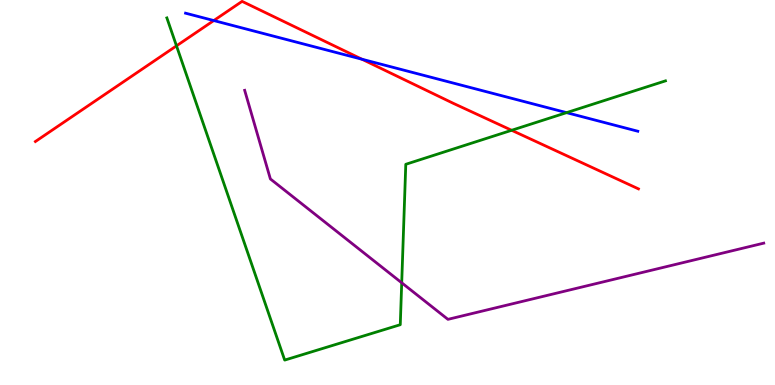[{'lines': ['blue', 'red'], 'intersections': [{'x': 2.76, 'y': 9.47}, {'x': 4.67, 'y': 8.46}]}, {'lines': ['green', 'red'], 'intersections': [{'x': 2.28, 'y': 8.81}, {'x': 6.6, 'y': 6.62}]}, {'lines': ['purple', 'red'], 'intersections': []}, {'lines': ['blue', 'green'], 'intersections': [{'x': 7.31, 'y': 7.07}]}, {'lines': ['blue', 'purple'], 'intersections': []}, {'lines': ['green', 'purple'], 'intersections': [{'x': 5.18, 'y': 2.65}]}]